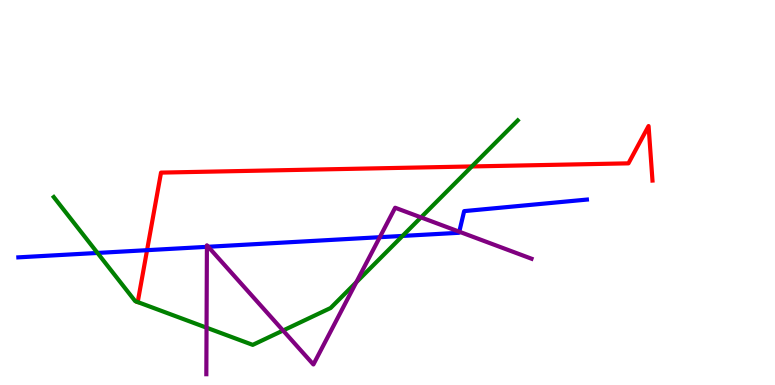[{'lines': ['blue', 'red'], 'intersections': [{'x': 1.9, 'y': 3.5}]}, {'lines': ['green', 'red'], 'intersections': [{'x': 6.09, 'y': 5.68}]}, {'lines': ['purple', 'red'], 'intersections': []}, {'lines': ['blue', 'green'], 'intersections': [{'x': 1.26, 'y': 3.43}, {'x': 5.19, 'y': 3.87}]}, {'lines': ['blue', 'purple'], 'intersections': [{'x': 2.67, 'y': 3.59}, {'x': 2.69, 'y': 3.59}, {'x': 4.9, 'y': 3.84}, {'x': 5.93, 'y': 3.98}]}, {'lines': ['green', 'purple'], 'intersections': [{'x': 2.67, 'y': 1.49}, {'x': 3.65, 'y': 1.42}, {'x': 4.6, 'y': 2.67}, {'x': 5.43, 'y': 4.35}]}]